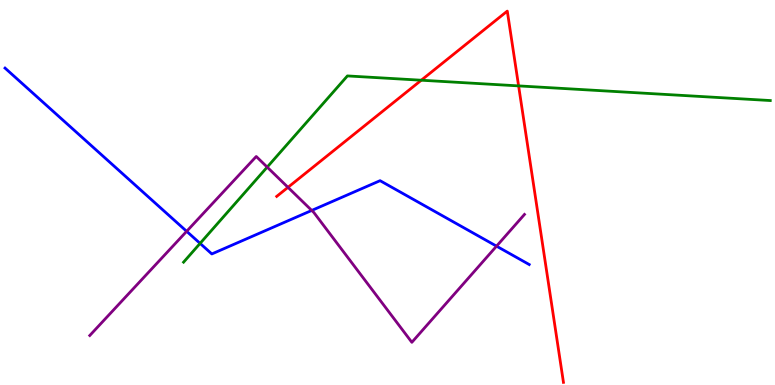[{'lines': ['blue', 'red'], 'intersections': []}, {'lines': ['green', 'red'], 'intersections': [{'x': 5.44, 'y': 7.92}, {'x': 6.69, 'y': 7.77}]}, {'lines': ['purple', 'red'], 'intersections': [{'x': 3.72, 'y': 5.13}]}, {'lines': ['blue', 'green'], 'intersections': [{'x': 2.58, 'y': 3.68}]}, {'lines': ['blue', 'purple'], 'intersections': [{'x': 2.41, 'y': 3.99}, {'x': 4.02, 'y': 4.53}, {'x': 6.41, 'y': 3.61}]}, {'lines': ['green', 'purple'], 'intersections': [{'x': 3.45, 'y': 5.66}]}]